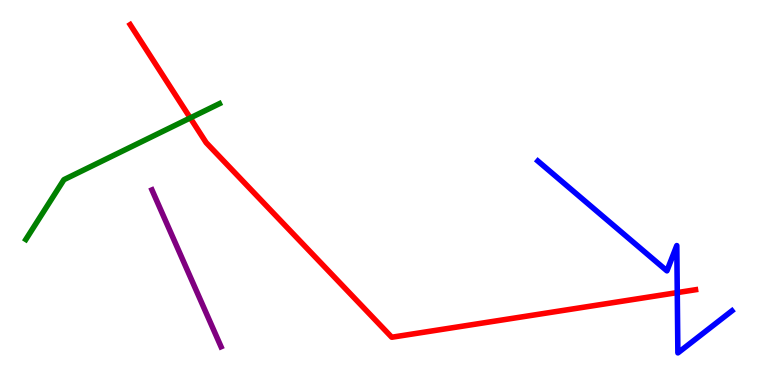[{'lines': ['blue', 'red'], 'intersections': [{'x': 8.74, 'y': 2.4}]}, {'lines': ['green', 'red'], 'intersections': [{'x': 2.45, 'y': 6.94}]}, {'lines': ['purple', 'red'], 'intersections': []}, {'lines': ['blue', 'green'], 'intersections': []}, {'lines': ['blue', 'purple'], 'intersections': []}, {'lines': ['green', 'purple'], 'intersections': []}]